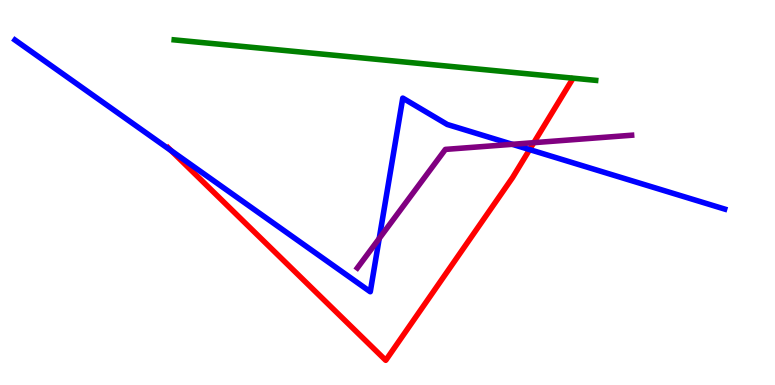[{'lines': ['blue', 'red'], 'intersections': [{'x': 2.21, 'y': 6.09}, {'x': 6.83, 'y': 6.11}]}, {'lines': ['green', 'red'], 'intersections': []}, {'lines': ['purple', 'red'], 'intersections': [{'x': 6.89, 'y': 6.29}]}, {'lines': ['blue', 'green'], 'intersections': []}, {'lines': ['blue', 'purple'], 'intersections': [{'x': 4.89, 'y': 3.8}, {'x': 6.61, 'y': 6.25}]}, {'lines': ['green', 'purple'], 'intersections': []}]